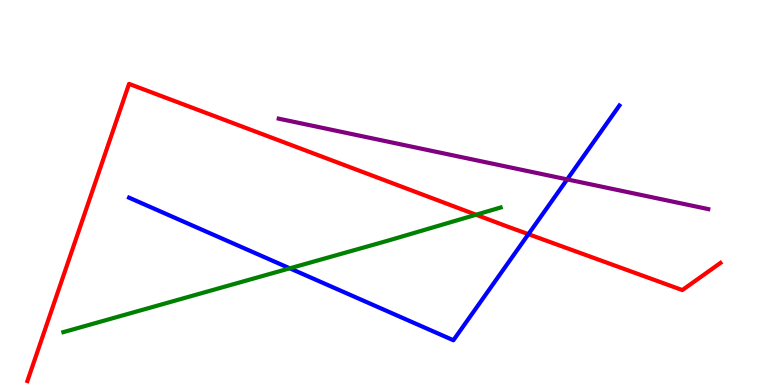[{'lines': ['blue', 'red'], 'intersections': [{'x': 6.82, 'y': 3.92}]}, {'lines': ['green', 'red'], 'intersections': [{'x': 6.14, 'y': 4.42}]}, {'lines': ['purple', 'red'], 'intersections': []}, {'lines': ['blue', 'green'], 'intersections': [{'x': 3.74, 'y': 3.03}]}, {'lines': ['blue', 'purple'], 'intersections': [{'x': 7.32, 'y': 5.34}]}, {'lines': ['green', 'purple'], 'intersections': []}]